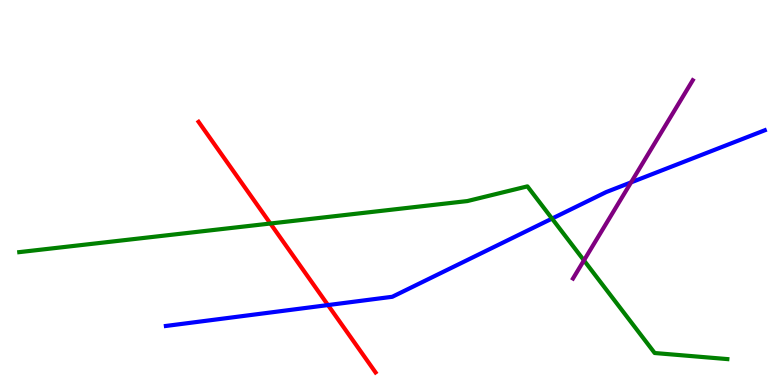[{'lines': ['blue', 'red'], 'intersections': [{'x': 4.23, 'y': 2.08}]}, {'lines': ['green', 'red'], 'intersections': [{'x': 3.49, 'y': 4.19}]}, {'lines': ['purple', 'red'], 'intersections': []}, {'lines': ['blue', 'green'], 'intersections': [{'x': 7.12, 'y': 4.32}]}, {'lines': ['blue', 'purple'], 'intersections': [{'x': 8.14, 'y': 5.26}]}, {'lines': ['green', 'purple'], 'intersections': [{'x': 7.53, 'y': 3.24}]}]